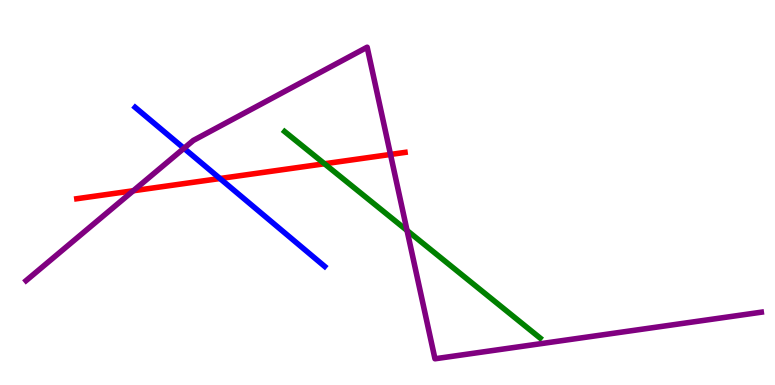[{'lines': ['blue', 'red'], 'intersections': [{'x': 2.84, 'y': 5.36}]}, {'lines': ['green', 'red'], 'intersections': [{'x': 4.19, 'y': 5.75}]}, {'lines': ['purple', 'red'], 'intersections': [{'x': 1.72, 'y': 5.05}, {'x': 5.04, 'y': 5.99}]}, {'lines': ['blue', 'green'], 'intersections': []}, {'lines': ['blue', 'purple'], 'intersections': [{'x': 2.37, 'y': 6.15}]}, {'lines': ['green', 'purple'], 'intersections': [{'x': 5.25, 'y': 4.01}]}]